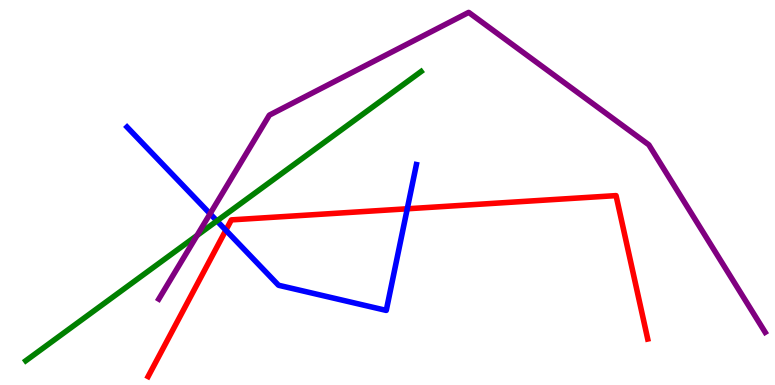[{'lines': ['blue', 'red'], 'intersections': [{'x': 2.91, 'y': 4.02}, {'x': 5.26, 'y': 4.58}]}, {'lines': ['green', 'red'], 'intersections': []}, {'lines': ['purple', 'red'], 'intersections': []}, {'lines': ['blue', 'green'], 'intersections': [{'x': 2.8, 'y': 4.26}]}, {'lines': ['blue', 'purple'], 'intersections': [{'x': 2.71, 'y': 4.45}]}, {'lines': ['green', 'purple'], 'intersections': [{'x': 2.54, 'y': 3.88}]}]